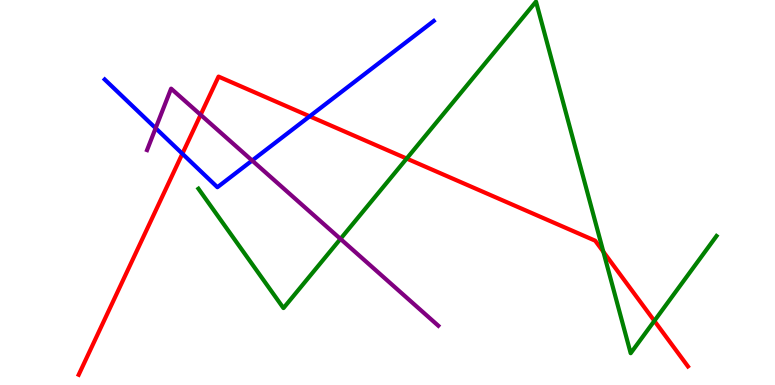[{'lines': ['blue', 'red'], 'intersections': [{'x': 2.35, 'y': 6.01}, {'x': 4.0, 'y': 6.98}]}, {'lines': ['green', 'red'], 'intersections': [{'x': 5.25, 'y': 5.88}, {'x': 7.79, 'y': 3.46}, {'x': 8.44, 'y': 1.67}]}, {'lines': ['purple', 'red'], 'intersections': [{'x': 2.59, 'y': 7.02}]}, {'lines': ['blue', 'green'], 'intersections': []}, {'lines': ['blue', 'purple'], 'intersections': [{'x': 2.01, 'y': 6.67}, {'x': 3.25, 'y': 5.83}]}, {'lines': ['green', 'purple'], 'intersections': [{'x': 4.39, 'y': 3.79}]}]